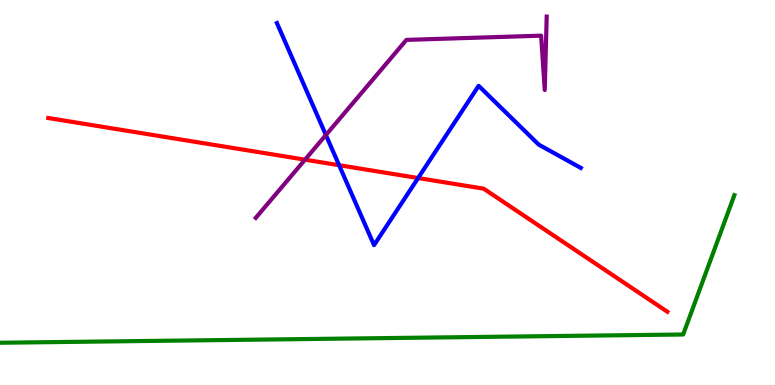[{'lines': ['blue', 'red'], 'intersections': [{'x': 4.38, 'y': 5.71}, {'x': 5.39, 'y': 5.38}]}, {'lines': ['green', 'red'], 'intersections': []}, {'lines': ['purple', 'red'], 'intersections': [{'x': 3.94, 'y': 5.85}]}, {'lines': ['blue', 'green'], 'intersections': []}, {'lines': ['blue', 'purple'], 'intersections': [{'x': 4.21, 'y': 6.49}]}, {'lines': ['green', 'purple'], 'intersections': []}]